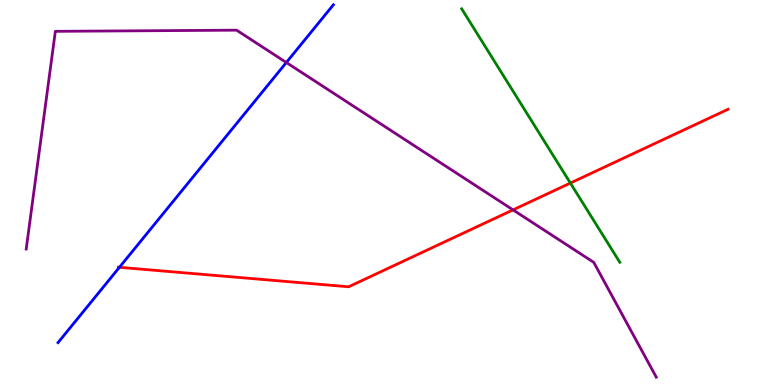[{'lines': ['blue', 'red'], 'intersections': [{'x': 1.54, 'y': 3.06}]}, {'lines': ['green', 'red'], 'intersections': [{'x': 7.36, 'y': 5.25}]}, {'lines': ['purple', 'red'], 'intersections': [{'x': 6.62, 'y': 4.55}]}, {'lines': ['blue', 'green'], 'intersections': []}, {'lines': ['blue', 'purple'], 'intersections': [{'x': 3.69, 'y': 8.38}]}, {'lines': ['green', 'purple'], 'intersections': []}]